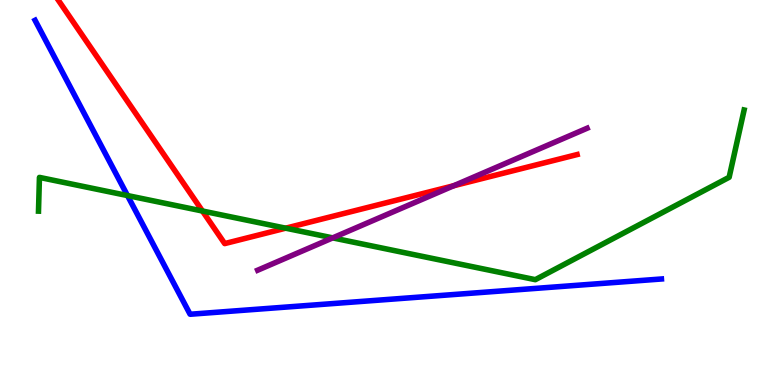[{'lines': ['blue', 'red'], 'intersections': []}, {'lines': ['green', 'red'], 'intersections': [{'x': 2.61, 'y': 4.52}, {'x': 3.69, 'y': 4.07}]}, {'lines': ['purple', 'red'], 'intersections': [{'x': 5.85, 'y': 5.18}]}, {'lines': ['blue', 'green'], 'intersections': [{'x': 1.65, 'y': 4.92}]}, {'lines': ['blue', 'purple'], 'intersections': []}, {'lines': ['green', 'purple'], 'intersections': [{'x': 4.29, 'y': 3.82}]}]